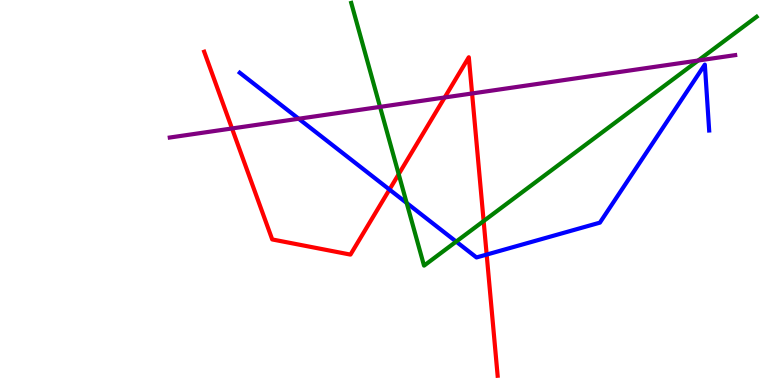[{'lines': ['blue', 'red'], 'intersections': [{'x': 5.03, 'y': 5.08}, {'x': 6.28, 'y': 3.39}]}, {'lines': ['green', 'red'], 'intersections': [{'x': 5.14, 'y': 5.48}, {'x': 6.24, 'y': 4.26}]}, {'lines': ['purple', 'red'], 'intersections': [{'x': 2.99, 'y': 6.66}, {'x': 5.74, 'y': 7.47}, {'x': 6.09, 'y': 7.57}]}, {'lines': ['blue', 'green'], 'intersections': [{'x': 5.25, 'y': 4.73}, {'x': 5.89, 'y': 3.72}]}, {'lines': ['blue', 'purple'], 'intersections': [{'x': 3.85, 'y': 6.92}]}, {'lines': ['green', 'purple'], 'intersections': [{'x': 4.9, 'y': 7.22}, {'x': 9.01, 'y': 8.43}]}]